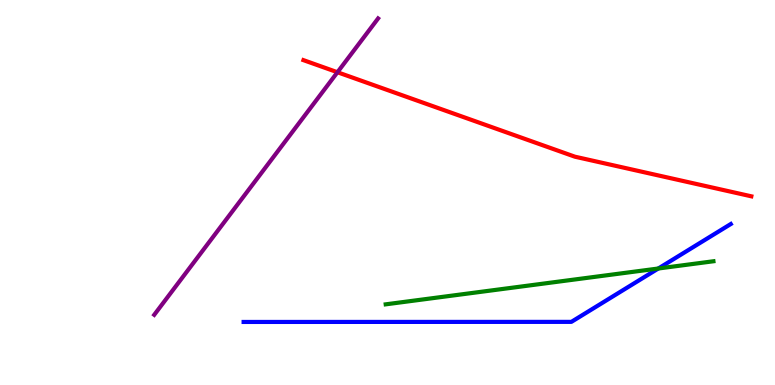[{'lines': ['blue', 'red'], 'intersections': []}, {'lines': ['green', 'red'], 'intersections': []}, {'lines': ['purple', 'red'], 'intersections': [{'x': 4.35, 'y': 8.12}]}, {'lines': ['blue', 'green'], 'intersections': [{'x': 8.49, 'y': 3.03}]}, {'lines': ['blue', 'purple'], 'intersections': []}, {'lines': ['green', 'purple'], 'intersections': []}]